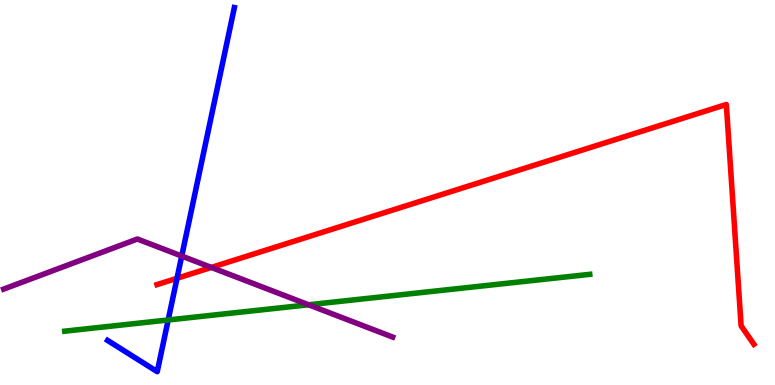[{'lines': ['blue', 'red'], 'intersections': [{'x': 2.28, 'y': 2.77}]}, {'lines': ['green', 'red'], 'intersections': []}, {'lines': ['purple', 'red'], 'intersections': [{'x': 2.73, 'y': 3.05}]}, {'lines': ['blue', 'green'], 'intersections': [{'x': 2.17, 'y': 1.69}]}, {'lines': ['blue', 'purple'], 'intersections': [{'x': 2.34, 'y': 3.35}]}, {'lines': ['green', 'purple'], 'intersections': [{'x': 3.98, 'y': 2.08}]}]